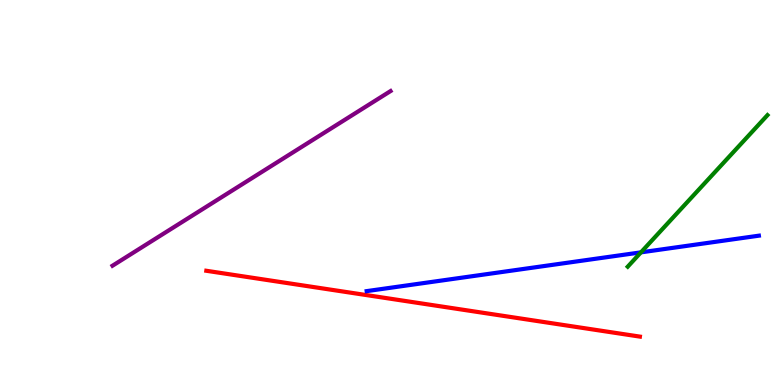[{'lines': ['blue', 'red'], 'intersections': []}, {'lines': ['green', 'red'], 'intersections': []}, {'lines': ['purple', 'red'], 'intersections': []}, {'lines': ['blue', 'green'], 'intersections': [{'x': 8.27, 'y': 3.45}]}, {'lines': ['blue', 'purple'], 'intersections': []}, {'lines': ['green', 'purple'], 'intersections': []}]